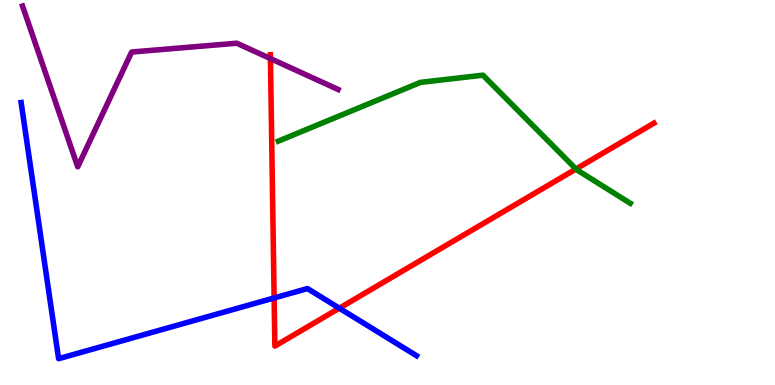[{'lines': ['blue', 'red'], 'intersections': [{'x': 3.54, 'y': 2.26}, {'x': 4.38, 'y': 2.0}]}, {'lines': ['green', 'red'], 'intersections': [{'x': 7.43, 'y': 5.61}]}, {'lines': ['purple', 'red'], 'intersections': [{'x': 3.49, 'y': 8.48}]}, {'lines': ['blue', 'green'], 'intersections': []}, {'lines': ['blue', 'purple'], 'intersections': []}, {'lines': ['green', 'purple'], 'intersections': []}]